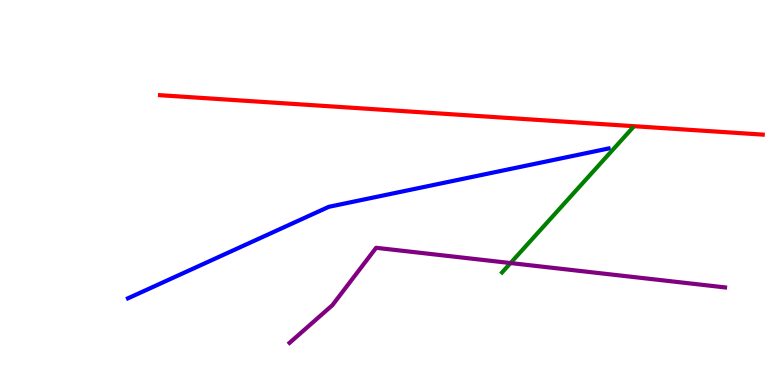[{'lines': ['blue', 'red'], 'intersections': []}, {'lines': ['green', 'red'], 'intersections': []}, {'lines': ['purple', 'red'], 'intersections': []}, {'lines': ['blue', 'green'], 'intersections': []}, {'lines': ['blue', 'purple'], 'intersections': []}, {'lines': ['green', 'purple'], 'intersections': [{'x': 6.59, 'y': 3.17}]}]